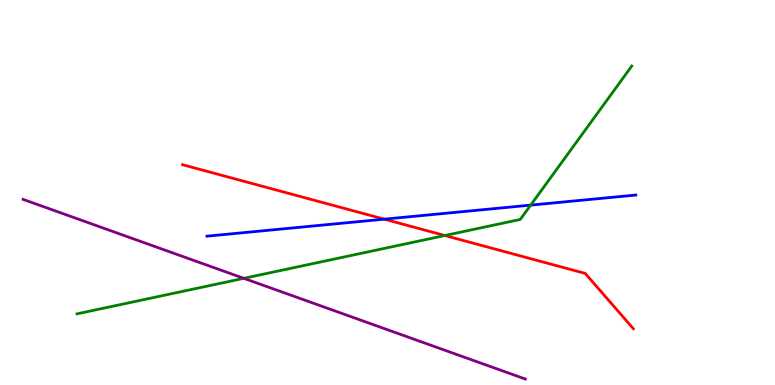[{'lines': ['blue', 'red'], 'intersections': [{'x': 4.96, 'y': 4.31}]}, {'lines': ['green', 'red'], 'intersections': [{'x': 5.74, 'y': 3.88}]}, {'lines': ['purple', 'red'], 'intersections': []}, {'lines': ['blue', 'green'], 'intersections': [{'x': 6.85, 'y': 4.67}]}, {'lines': ['blue', 'purple'], 'intersections': []}, {'lines': ['green', 'purple'], 'intersections': [{'x': 3.15, 'y': 2.77}]}]